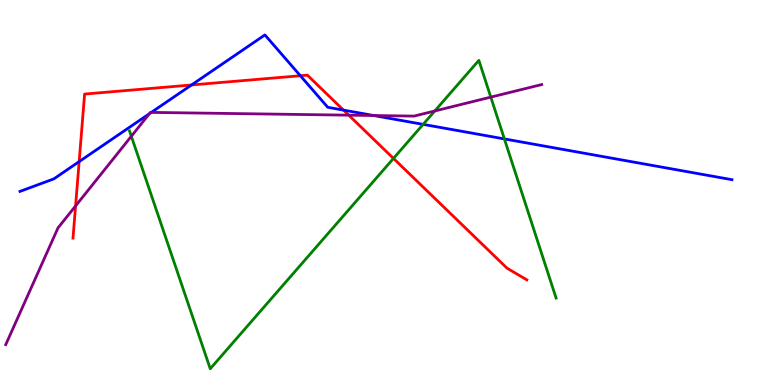[{'lines': ['blue', 'red'], 'intersections': [{'x': 1.02, 'y': 5.8}, {'x': 2.47, 'y': 7.79}, {'x': 3.88, 'y': 8.03}, {'x': 4.43, 'y': 7.14}]}, {'lines': ['green', 'red'], 'intersections': [{'x': 5.08, 'y': 5.89}]}, {'lines': ['purple', 'red'], 'intersections': [{'x': 0.975, 'y': 4.65}, {'x': 4.5, 'y': 7.01}]}, {'lines': ['blue', 'green'], 'intersections': [{'x': 5.46, 'y': 6.77}, {'x': 6.51, 'y': 6.39}]}, {'lines': ['blue', 'purple'], 'intersections': [{'x': 1.93, 'y': 7.05}, {'x': 1.95, 'y': 7.08}, {'x': 4.82, 'y': 7.0}]}, {'lines': ['green', 'purple'], 'intersections': [{'x': 1.69, 'y': 6.46}, {'x': 5.61, 'y': 7.12}, {'x': 6.33, 'y': 7.48}]}]